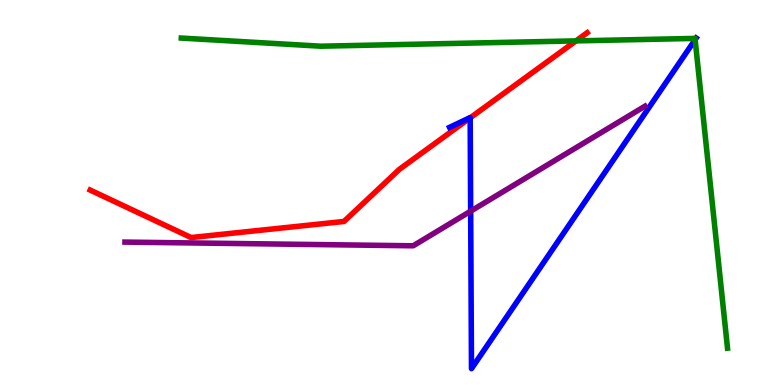[{'lines': ['blue', 'red'], 'intersections': [{'x': 6.07, 'y': 6.94}]}, {'lines': ['green', 'red'], 'intersections': [{'x': 7.43, 'y': 8.94}]}, {'lines': ['purple', 'red'], 'intersections': []}, {'lines': ['blue', 'green'], 'intersections': [{'x': 8.97, 'y': 8.97}]}, {'lines': ['blue', 'purple'], 'intersections': [{'x': 6.07, 'y': 4.52}]}, {'lines': ['green', 'purple'], 'intersections': []}]